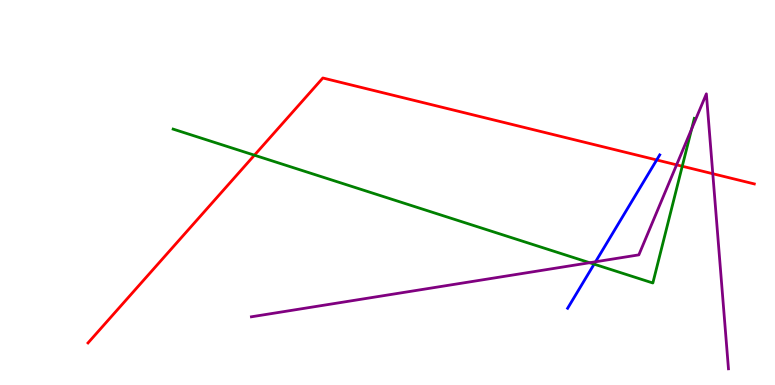[{'lines': ['blue', 'red'], 'intersections': [{'x': 8.47, 'y': 5.85}]}, {'lines': ['green', 'red'], 'intersections': [{'x': 3.28, 'y': 5.97}, {'x': 8.8, 'y': 5.68}]}, {'lines': ['purple', 'red'], 'intersections': [{'x': 8.73, 'y': 5.72}, {'x': 9.2, 'y': 5.49}]}, {'lines': ['blue', 'green'], 'intersections': [{'x': 7.67, 'y': 3.14}]}, {'lines': ['blue', 'purple'], 'intersections': [{'x': 7.68, 'y': 3.2}]}, {'lines': ['green', 'purple'], 'intersections': [{'x': 7.61, 'y': 3.18}, {'x': 8.92, 'y': 6.65}]}]